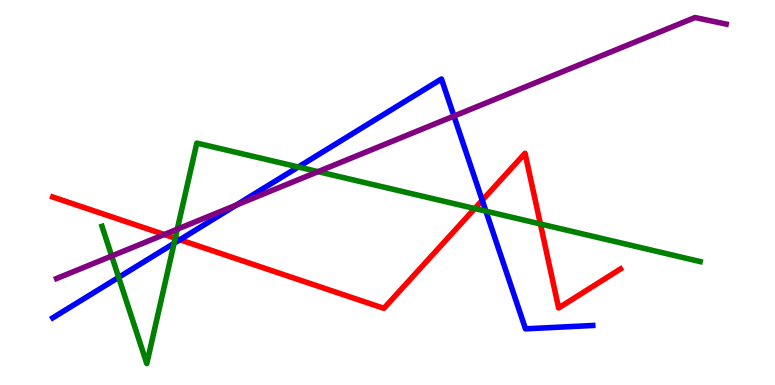[{'lines': ['blue', 'red'], 'intersections': [{'x': 2.32, 'y': 3.77}, {'x': 6.22, 'y': 4.8}]}, {'lines': ['green', 'red'], 'intersections': [{'x': 2.26, 'y': 3.81}, {'x': 6.13, 'y': 4.58}, {'x': 6.97, 'y': 4.18}]}, {'lines': ['purple', 'red'], 'intersections': [{'x': 2.12, 'y': 3.91}]}, {'lines': ['blue', 'green'], 'intersections': [{'x': 1.53, 'y': 2.8}, {'x': 2.25, 'y': 3.68}, {'x': 3.85, 'y': 5.66}, {'x': 6.27, 'y': 4.52}]}, {'lines': ['blue', 'purple'], 'intersections': [{'x': 3.05, 'y': 4.67}, {'x': 5.86, 'y': 6.98}]}, {'lines': ['green', 'purple'], 'intersections': [{'x': 1.44, 'y': 3.35}, {'x': 2.29, 'y': 4.05}, {'x': 4.1, 'y': 5.54}]}]